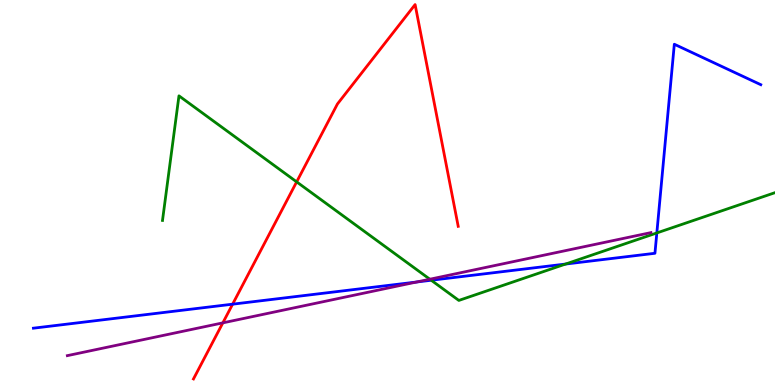[{'lines': ['blue', 'red'], 'intersections': [{'x': 3.0, 'y': 2.1}]}, {'lines': ['green', 'red'], 'intersections': [{'x': 3.83, 'y': 5.28}]}, {'lines': ['purple', 'red'], 'intersections': [{'x': 2.88, 'y': 1.61}]}, {'lines': ['blue', 'green'], 'intersections': [{'x': 5.56, 'y': 2.72}, {'x': 7.3, 'y': 3.14}, {'x': 8.48, 'y': 3.95}]}, {'lines': ['blue', 'purple'], 'intersections': [{'x': 5.38, 'y': 2.68}]}, {'lines': ['green', 'purple'], 'intersections': [{'x': 5.55, 'y': 2.75}]}]